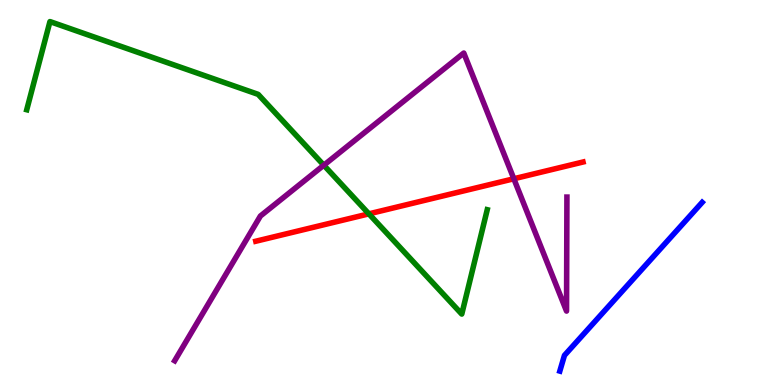[{'lines': ['blue', 'red'], 'intersections': []}, {'lines': ['green', 'red'], 'intersections': [{'x': 4.76, 'y': 4.45}]}, {'lines': ['purple', 'red'], 'intersections': [{'x': 6.63, 'y': 5.36}]}, {'lines': ['blue', 'green'], 'intersections': []}, {'lines': ['blue', 'purple'], 'intersections': []}, {'lines': ['green', 'purple'], 'intersections': [{'x': 4.18, 'y': 5.71}]}]